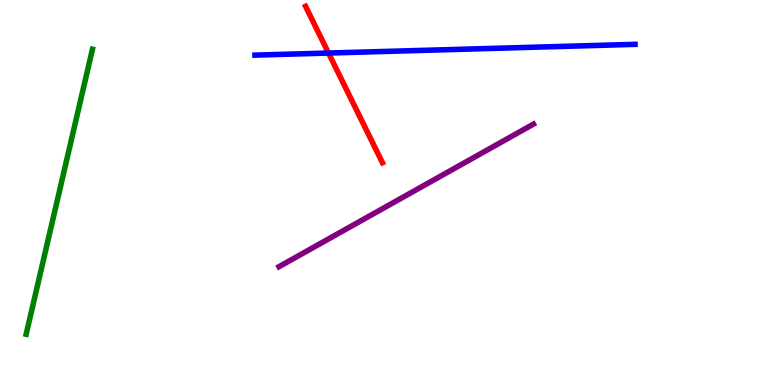[{'lines': ['blue', 'red'], 'intersections': [{'x': 4.24, 'y': 8.62}]}, {'lines': ['green', 'red'], 'intersections': []}, {'lines': ['purple', 'red'], 'intersections': []}, {'lines': ['blue', 'green'], 'intersections': []}, {'lines': ['blue', 'purple'], 'intersections': []}, {'lines': ['green', 'purple'], 'intersections': []}]